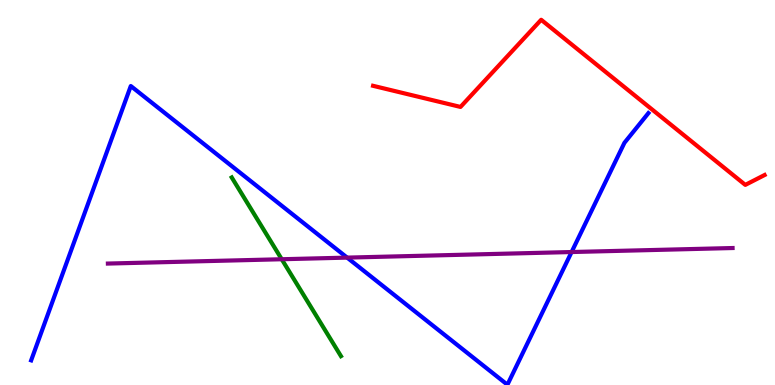[{'lines': ['blue', 'red'], 'intersections': []}, {'lines': ['green', 'red'], 'intersections': []}, {'lines': ['purple', 'red'], 'intersections': []}, {'lines': ['blue', 'green'], 'intersections': []}, {'lines': ['blue', 'purple'], 'intersections': [{'x': 4.48, 'y': 3.31}, {'x': 7.38, 'y': 3.45}]}, {'lines': ['green', 'purple'], 'intersections': [{'x': 3.64, 'y': 3.27}]}]